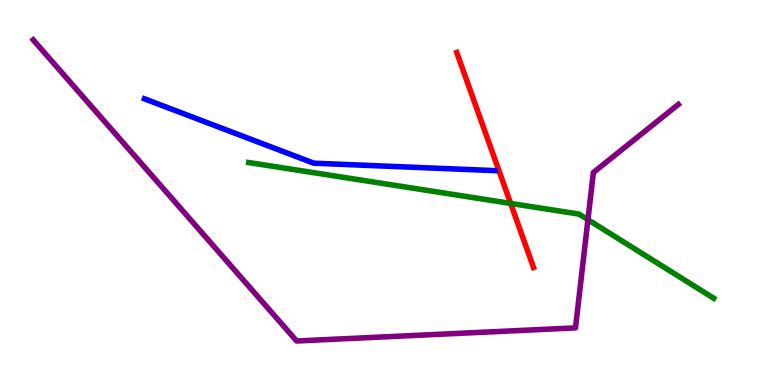[{'lines': ['blue', 'red'], 'intersections': []}, {'lines': ['green', 'red'], 'intersections': [{'x': 6.59, 'y': 4.72}]}, {'lines': ['purple', 'red'], 'intersections': []}, {'lines': ['blue', 'green'], 'intersections': []}, {'lines': ['blue', 'purple'], 'intersections': []}, {'lines': ['green', 'purple'], 'intersections': [{'x': 7.59, 'y': 4.29}]}]